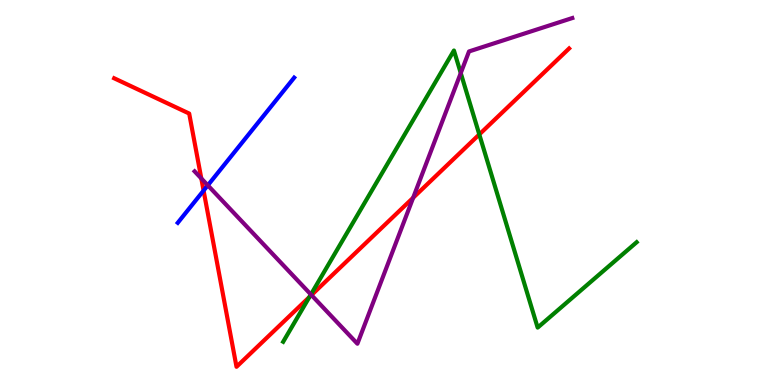[{'lines': ['blue', 'red'], 'intersections': [{'x': 2.63, 'y': 5.05}]}, {'lines': ['green', 'red'], 'intersections': [{'x': 3.99, 'y': 2.29}, {'x': 6.18, 'y': 6.51}]}, {'lines': ['purple', 'red'], 'intersections': [{'x': 2.6, 'y': 5.36}, {'x': 4.02, 'y': 2.34}, {'x': 5.33, 'y': 4.86}]}, {'lines': ['blue', 'green'], 'intersections': []}, {'lines': ['blue', 'purple'], 'intersections': [{'x': 2.68, 'y': 5.19}]}, {'lines': ['green', 'purple'], 'intersections': [{'x': 4.01, 'y': 2.35}, {'x': 5.95, 'y': 8.1}]}]